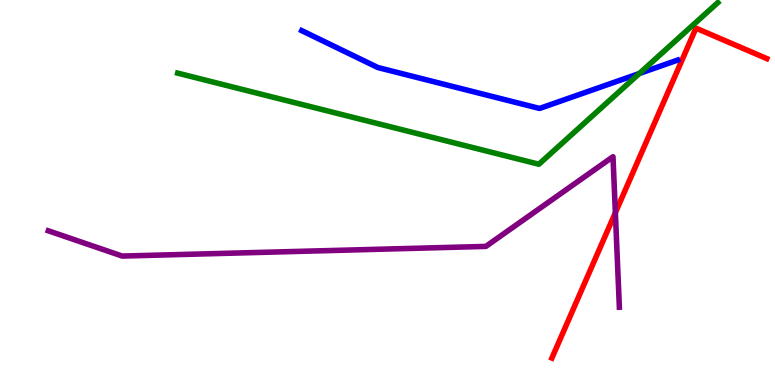[{'lines': ['blue', 'red'], 'intersections': []}, {'lines': ['green', 'red'], 'intersections': []}, {'lines': ['purple', 'red'], 'intersections': [{'x': 7.94, 'y': 4.47}]}, {'lines': ['blue', 'green'], 'intersections': [{'x': 8.25, 'y': 8.09}]}, {'lines': ['blue', 'purple'], 'intersections': []}, {'lines': ['green', 'purple'], 'intersections': []}]